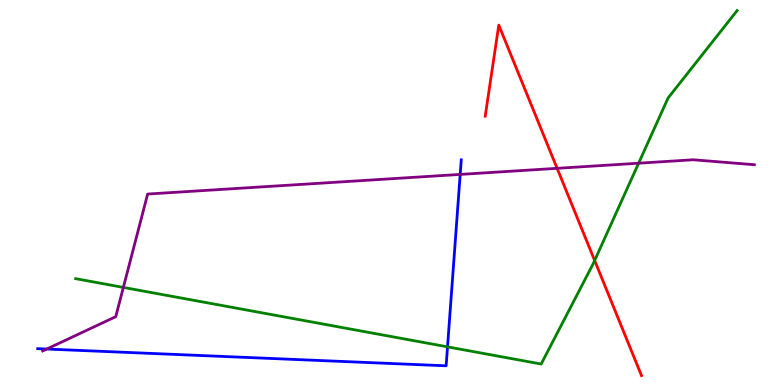[{'lines': ['blue', 'red'], 'intersections': []}, {'lines': ['green', 'red'], 'intersections': [{'x': 7.67, 'y': 3.23}]}, {'lines': ['purple', 'red'], 'intersections': [{'x': 7.19, 'y': 5.63}]}, {'lines': ['blue', 'green'], 'intersections': [{'x': 5.77, 'y': 0.991}]}, {'lines': ['blue', 'purple'], 'intersections': [{'x': 0.603, 'y': 0.934}, {'x': 5.94, 'y': 5.47}]}, {'lines': ['green', 'purple'], 'intersections': [{'x': 1.59, 'y': 2.53}, {'x': 8.24, 'y': 5.76}]}]